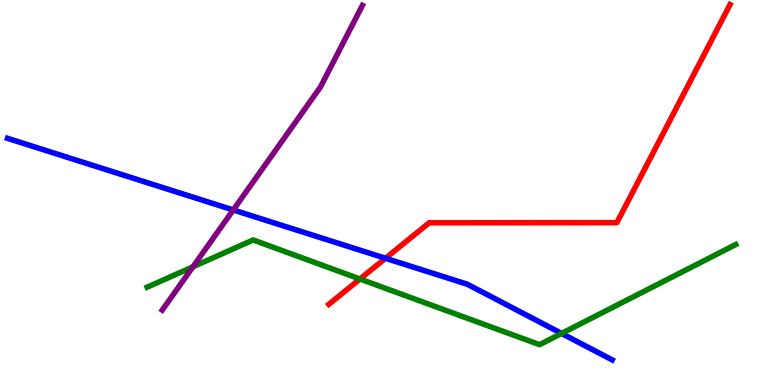[{'lines': ['blue', 'red'], 'intersections': [{'x': 4.97, 'y': 3.29}]}, {'lines': ['green', 'red'], 'intersections': [{'x': 4.64, 'y': 2.75}]}, {'lines': ['purple', 'red'], 'intersections': []}, {'lines': ['blue', 'green'], 'intersections': [{'x': 7.25, 'y': 1.34}]}, {'lines': ['blue', 'purple'], 'intersections': [{'x': 3.01, 'y': 4.55}]}, {'lines': ['green', 'purple'], 'intersections': [{'x': 2.49, 'y': 3.07}]}]